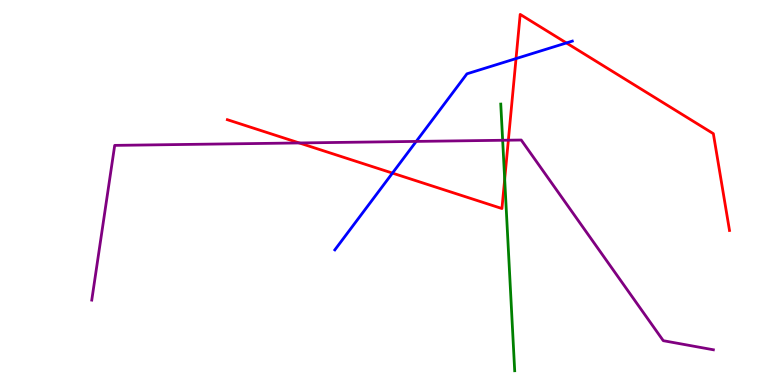[{'lines': ['blue', 'red'], 'intersections': [{'x': 5.06, 'y': 5.5}, {'x': 6.66, 'y': 8.48}, {'x': 7.31, 'y': 8.88}]}, {'lines': ['green', 'red'], 'intersections': [{'x': 6.51, 'y': 5.34}]}, {'lines': ['purple', 'red'], 'intersections': [{'x': 3.86, 'y': 6.29}, {'x': 6.56, 'y': 6.36}]}, {'lines': ['blue', 'green'], 'intersections': []}, {'lines': ['blue', 'purple'], 'intersections': [{'x': 5.37, 'y': 6.33}]}, {'lines': ['green', 'purple'], 'intersections': [{'x': 6.49, 'y': 6.36}]}]